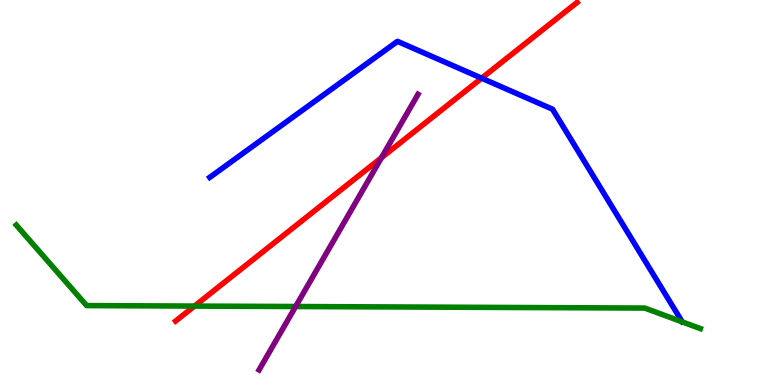[{'lines': ['blue', 'red'], 'intersections': [{'x': 6.21, 'y': 7.97}]}, {'lines': ['green', 'red'], 'intersections': [{'x': 2.51, 'y': 2.05}]}, {'lines': ['purple', 'red'], 'intersections': [{'x': 4.92, 'y': 5.9}]}, {'lines': ['blue', 'green'], 'intersections': []}, {'lines': ['blue', 'purple'], 'intersections': []}, {'lines': ['green', 'purple'], 'intersections': [{'x': 3.81, 'y': 2.04}]}]